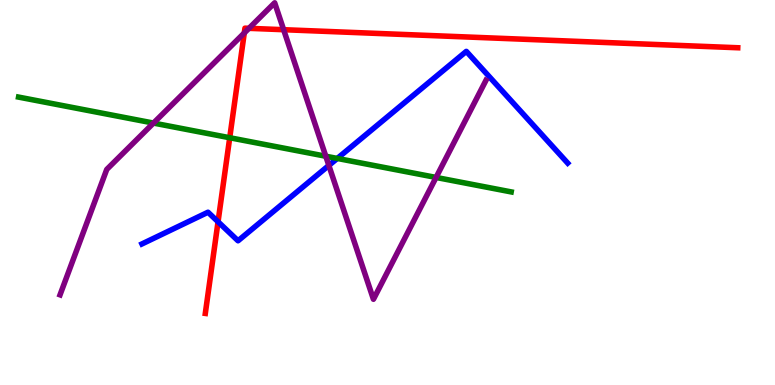[{'lines': ['blue', 'red'], 'intersections': [{'x': 2.81, 'y': 4.24}]}, {'lines': ['green', 'red'], 'intersections': [{'x': 2.96, 'y': 6.42}]}, {'lines': ['purple', 'red'], 'intersections': [{'x': 3.15, 'y': 9.14}, {'x': 3.21, 'y': 9.26}, {'x': 3.66, 'y': 9.23}]}, {'lines': ['blue', 'green'], 'intersections': [{'x': 4.35, 'y': 5.88}]}, {'lines': ['blue', 'purple'], 'intersections': [{'x': 4.24, 'y': 5.7}]}, {'lines': ['green', 'purple'], 'intersections': [{'x': 1.98, 'y': 6.8}, {'x': 4.2, 'y': 5.94}, {'x': 5.63, 'y': 5.39}]}]